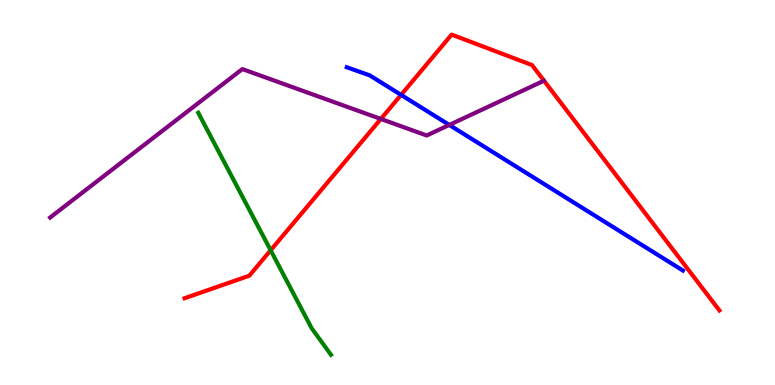[{'lines': ['blue', 'red'], 'intersections': [{'x': 5.17, 'y': 7.54}]}, {'lines': ['green', 'red'], 'intersections': [{'x': 3.49, 'y': 3.5}]}, {'lines': ['purple', 'red'], 'intersections': [{'x': 4.91, 'y': 6.91}]}, {'lines': ['blue', 'green'], 'intersections': []}, {'lines': ['blue', 'purple'], 'intersections': [{'x': 5.8, 'y': 6.75}]}, {'lines': ['green', 'purple'], 'intersections': []}]